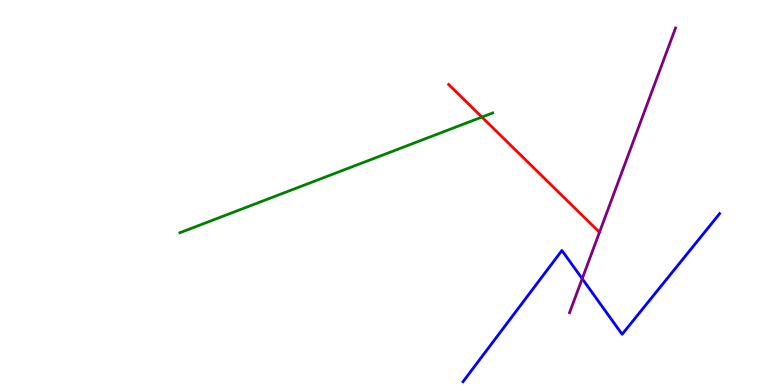[{'lines': ['blue', 'red'], 'intersections': []}, {'lines': ['green', 'red'], 'intersections': [{'x': 6.22, 'y': 6.96}]}, {'lines': ['purple', 'red'], 'intersections': []}, {'lines': ['blue', 'green'], 'intersections': []}, {'lines': ['blue', 'purple'], 'intersections': [{'x': 7.51, 'y': 2.76}]}, {'lines': ['green', 'purple'], 'intersections': []}]